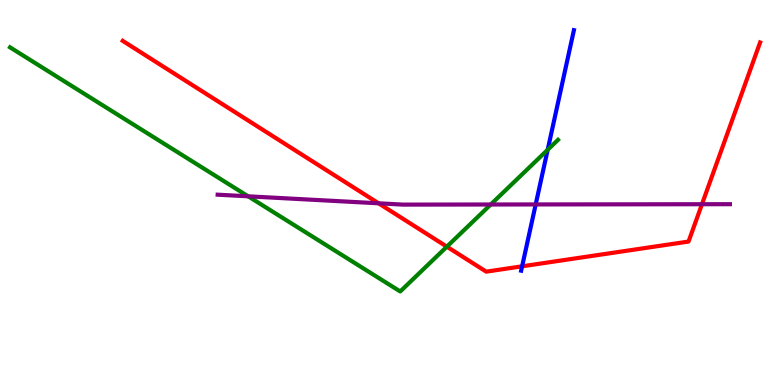[{'lines': ['blue', 'red'], 'intersections': [{'x': 6.74, 'y': 3.08}]}, {'lines': ['green', 'red'], 'intersections': [{'x': 5.77, 'y': 3.59}]}, {'lines': ['purple', 'red'], 'intersections': [{'x': 4.88, 'y': 4.72}, {'x': 9.06, 'y': 4.7}]}, {'lines': ['blue', 'green'], 'intersections': [{'x': 7.07, 'y': 6.11}]}, {'lines': ['blue', 'purple'], 'intersections': [{'x': 6.91, 'y': 4.69}]}, {'lines': ['green', 'purple'], 'intersections': [{'x': 3.2, 'y': 4.9}, {'x': 6.33, 'y': 4.69}]}]